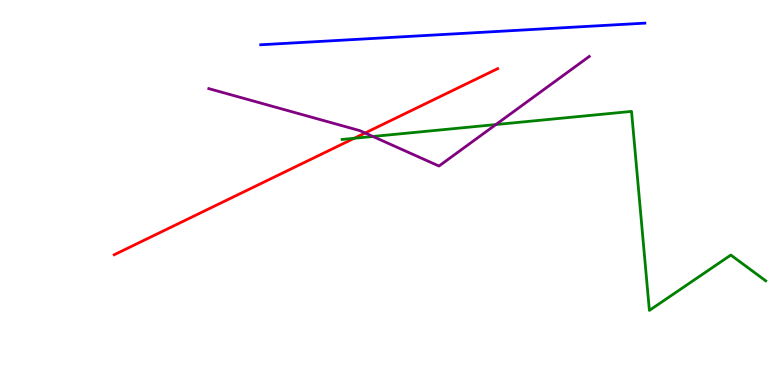[{'lines': ['blue', 'red'], 'intersections': []}, {'lines': ['green', 'red'], 'intersections': [{'x': 4.57, 'y': 6.41}]}, {'lines': ['purple', 'red'], 'intersections': [{'x': 4.71, 'y': 6.55}]}, {'lines': ['blue', 'green'], 'intersections': []}, {'lines': ['blue', 'purple'], 'intersections': []}, {'lines': ['green', 'purple'], 'intersections': [{'x': 4.81, 'y': 6.46}, {'x': 6.4, 'y': 6.76}]}]